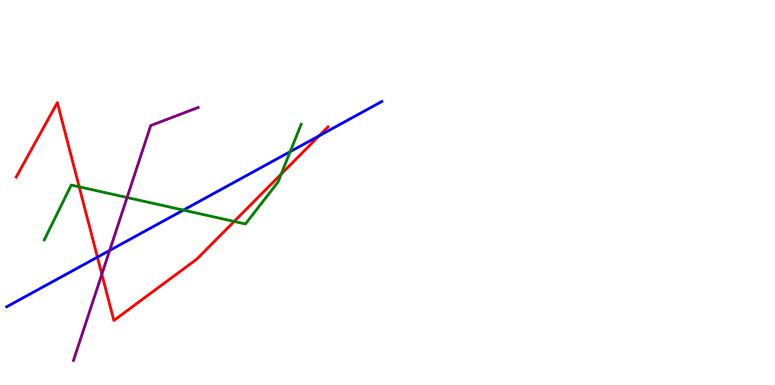[{'lines': ['blue', 'red'], 'intersections': [{'x': 1.26, 'y': 3.32}, {'x': 4.12, 'y': 6.47}]}, {'lines': ['green', 'red'], 'intersections': [{'x': 1.02, 'y': 5.15}, {'x': 3.02, 'y': 4.25}, {'x': 3.63, 'y': 5.48}]}, {'lines': ['purple', 'red'], 'intersections': [{'x': 1.31, 'y': 2.88}]}, {'lines': ['blue', 'green'], 'intersections': [{'x': 2.37, 'y': 4.54}, {'x': 3.74, 'y': 6.06}]}, {'lines': ['blue', 'purple'], 'intersections': [{'x': 1.41, 'y': 3.49}]}, {'lines': ['green', 'purple'], 'intersections': [{'x': 1.64, 'y': 4.87}]}]